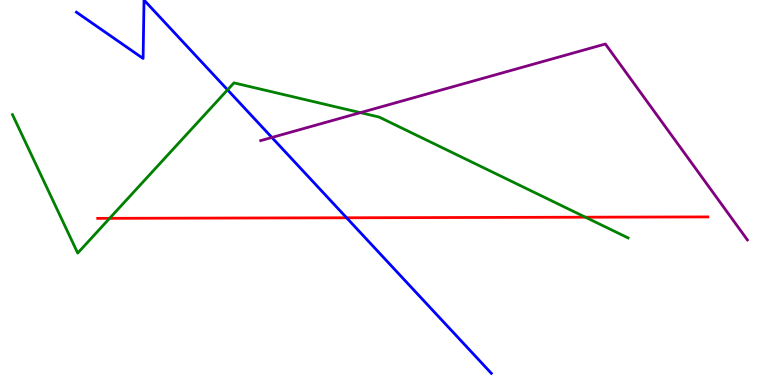[{'lines': ['blue', 'red'], 'intersections': [{'x': 4.47, 'y': 4.34}]}, {'lines': ['green', 'red'], 'intersections': [{'x': 1.41, 'y': 4.33}, {'x': 7.55, 'y': 4.36}]}, {'lines': ['purple', 'red'], 'intersections': []}, {'lines': ['blue', 'green'], 'intersections': [{'x': 2.94, 'y': 7.67}]}, {'lines': ['blue', 'purple'], 'intersections': [{'x': 3.51, 'y': 6.43}]}, {'lines': ['green', 'purple'], 'intersections': [{'x': 4.65, 'y': 7.07}]}]